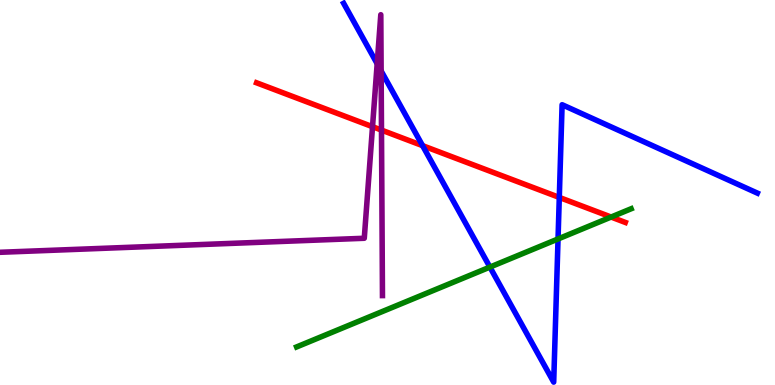[{'lines': ['blue', 'red'], 'intersections': [{'x': 5.45, 'y': 6.22}, {'x': 7.22, 'y': 4.87}]}, {'lines': ['green', 'red'], 'intersections': [{'x': 7.89, 'y': 4.36}]}, {'lines': ['purple', 'red'], 'intersections': [{'x': 4.81, 'y': 6.71}, {'x': 4.92, 'y': 6.62}]}, {'lines': ['blue', 'green'], 'intersections': [{'x': 6.32, 'y': 3.06}, {'x': 7.2, 'y': 3.79}]}, {'lines': ['blue', 'purple'], 'intersections': [{'x': 4.87, 'y': 8.34}, {'x': 4.92, 'y': 8.16}]}, {'lines': ['green', 'purple'], 'intersections': []}]